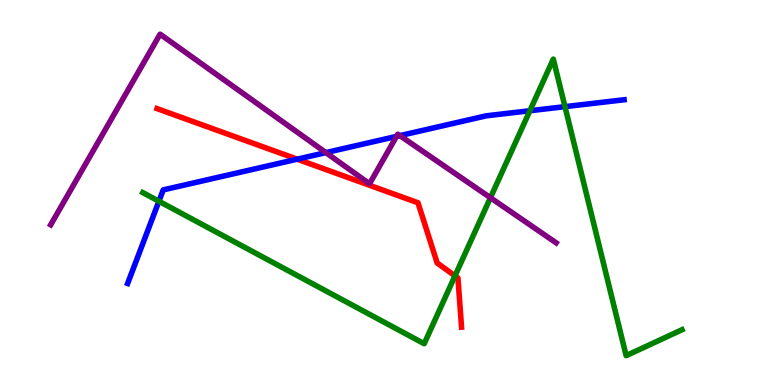[{'lines': ['blue', 'red'], 'intersections': [{'x': 3.83, 'y': 5.87}]}, {'lines': ['green', 'red'], 'intersections': [{'x': 5.87, 'y': 2.84}]}, {'lines': ['purple', 'red'], 'intersections': []}, {'lines': ['blue', 'green'], 'intersections': [{'x': 2.05, 'y': 4.77}, {'x': 6.84, 'y': 7.12}, {'x': 7.29, 'y': 7.23}]}, {'lines': ['blue', 'purple'], 'intersections': [{'x': 4.2, 'y': 6.04}, {'x': 5.12, 'y': 6.46}, {'x': 5.16, 'y': 6.48}]}, {'lines': ['green', 'purple'], 'intersections': [{'x': 6.33, 'y': 4.86}]}]